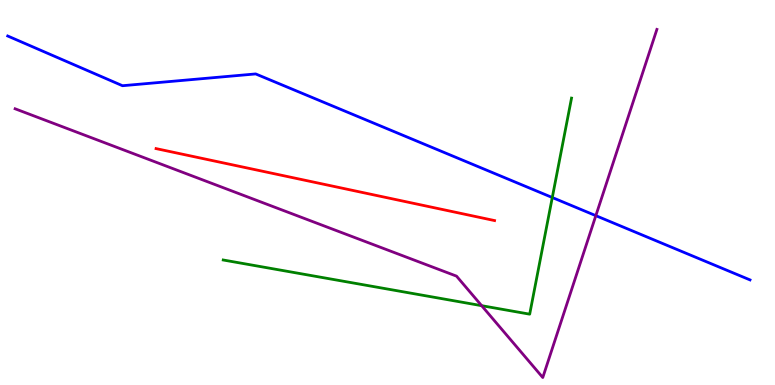[{'lines': ['blue', 'red'], 'intersections': []}, {'lines': ['green', 'red'], 'intersections': []}, {'lines': ['purple', 'red'], 'intersections': []}, {'lines': ['blue', 'green'], 'intersections': [{'x': 7.13, 'y': 4.87}]}, {'lines': ['blue', 'purple'], 'intersections': [{'x': 7.69, 'y': 4.4}]}, {'lines': ['green', 'purple'], 'intersections': [{'x': 6.21, 'y': 2.06}]}]